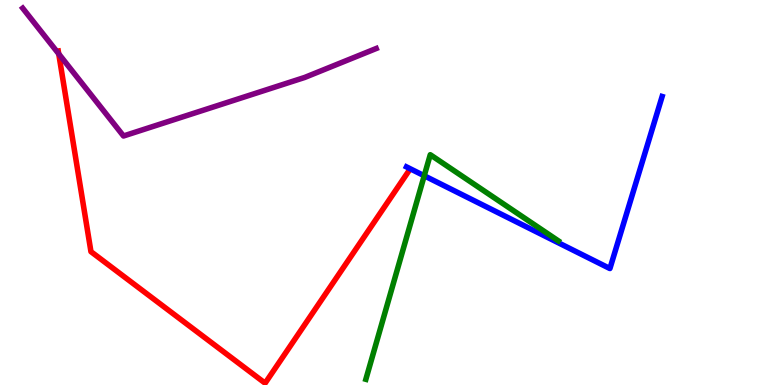[{'lines': ['blue', 'red'], 'intersections': []}, {'lines': ['green', 'red'], 'intersections': []}, {'lines': ['purple', 'red'], 'intersections': [{'x': 0.758, 'y': 8.6}]}, {'lines': ['blue', 'green'], 'intersections': [{'x': 5.47, 'y': 5.43}]}, {'lines': ['blue', 'purple'], 'intersections': []}, {'lines': ['green', 'purple'], 'intersections': []}]